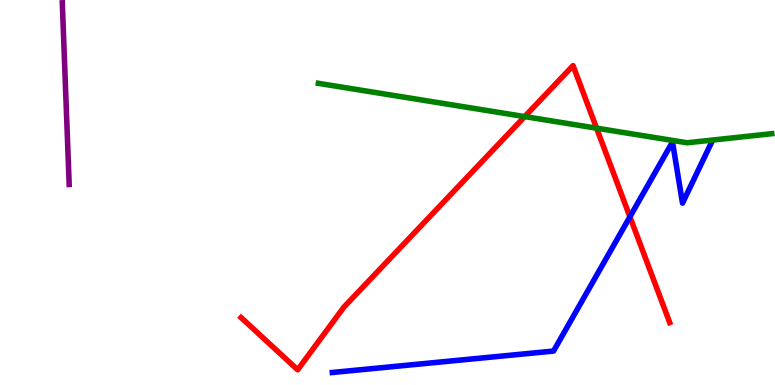[{'lines': ['blue', 'red'], 'intersections': [{'x': 8.13, 'y': 4.37}]}, {'lines': ['green', 'red'], 'intersections': [{'x': 6.77, 'y': 6.97}, {'x': 7.7, 'y': 6.67}]}, {'lines': ['purple', 'red'], 'intersections': []}, {'lines': ['blue', 'green'], 'intersections': []}, {'lines': ['blue', 'purple'], 'intersections': []}, {'lines': ['green', 'purple'], 'intersections': []}]